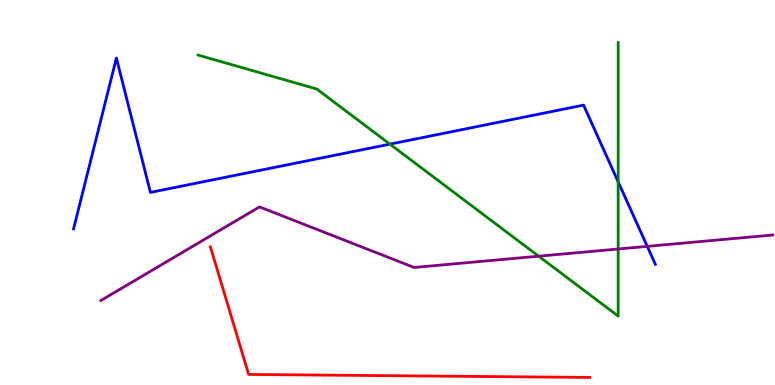[{'lines': ['blue', 'red'], 'intersections': []}, {'lines': ['green', 'red'], 'intersections': []}, {'lines': ['purple', 'red'], 'intersections': []}, {'lines': ['blue', 'green'], 'intersections': [{'x': 5.03, 'y': 6.26}, {'x': 7.98, 'y': 5.28}]}, {'lines': ['blue', 'purple'], 'intersections': [{'x': 8.35, 'y': 3.6}]}, {'lines': ['green', 'purple'], 'intersections': [{'x': 6.95, 'y': 3.35}, {'x': 7.98, 'y': 3.53}]}]